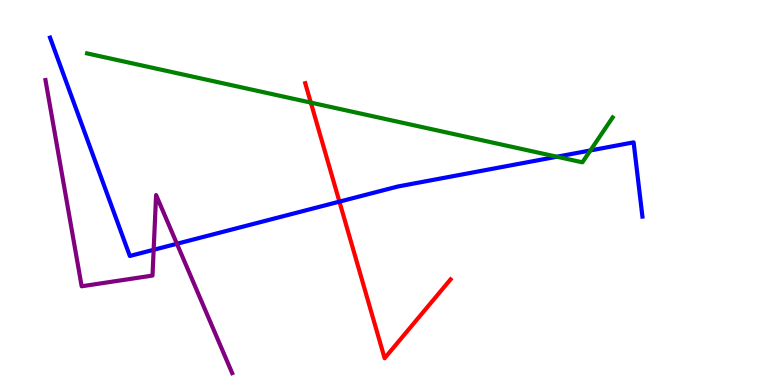[{'lines': ['blue', 'red'], 'intersections': [{'x': 4.38, 'y': 4.76}]}, {'lines': ['green', 'red'], 'intersections': [{'x': 4.01, 'y': 7.33}]}, {'lines': ['purple', 'red'], 'intersections': []}, {'lines': ['blue', 'green'], 'intersections': [{'x': 7.19, 'y': 5.93}, {'x': 7.62, 'y': 6.09}]}, {'lines': ['blue', 'purple'], 'intersections': [{'x': 1.98, 'y': 3.51}, {'x': 2.28, 'y': 3.67}]}, {'lines': ['green', 'purple'], 'intersections': []}]